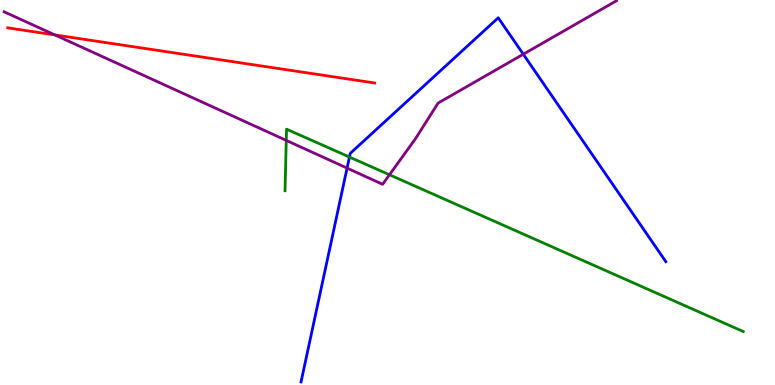[{'lines': ['blue', 'red'], 'intersections': []}, {'lines': ['green', 'red'], 'intersections': []}, {'lines': ['purple', 'red'], 'intersections': [{'x': 0.708, 'y': 9.09}]}, {'lines': ['blue', 'green'], 'intersections': [{'x': 4.51, 'y': 5.92}]}, {'lines': ['blue', 'purple'], 'intersections': [{'x': 4.48, 'y': 5.63}, {'x': 6.75, 'y': 8.59}]}, {'lines': ['green', 'purple'], 'intersections': [{'x': 3.69, 'y': 6.35}, {'x': 5.03, 'y': 5.46}]}]